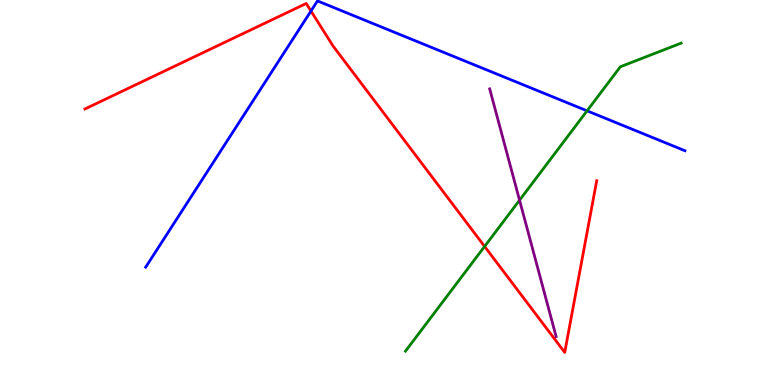[{'lines': ['blue', 'red'], 'intersections': [{'x': 4.01, 'y': 9.71}]}, {'lines': ['green', 'red'], 'intersections': [{'x': 6.25, 'y': 3.6}]}, {'lines': ['purple', 'red'], 'intersections': []}, {'lines': ['blue', 'green'], 'intersections': [{'x': 7.57, 'y': 7.12}]}, {'lines': ['blue', 'purple'], 'intersections': []}, {'lines': ['green', 'purple'], 'intersections': [{'x': 6.7, 'y': 4.8}]}]